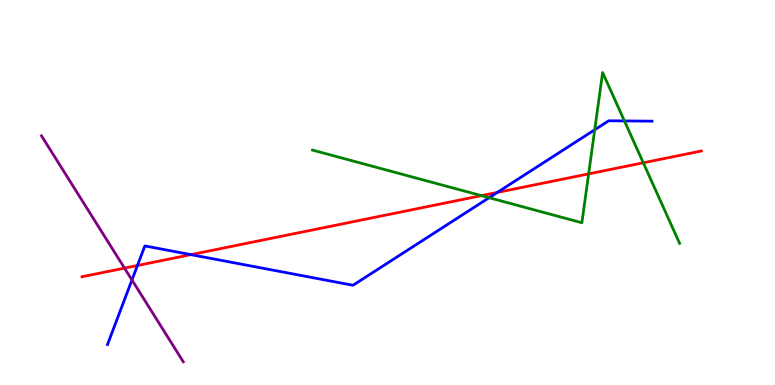[{'lines': ['blue', 'red'], 'intersections': [{'x': 1.77, 'y': 3.1}, {'x': 2.46, 'y': 3.39}, {'x': 6.42, 'y': 5.0}]}, {'lines': ['green', 'red'], 'intersections': [{'x': 6.21, 'y': 4.92}, {'x': 7.6, 'y': 5.48}, {'x': 8.3, 'y': 5.77}]}, {'lines': ['purple', 'red'], 'intersections': [{'x': 1.61, 'y': 3.04}]}, {'lines': ['blue', 'green'], 'intersections': [{'x': 6.31, 'y': 4.86}, {'x': 7.67, 'y': 6.63}, {'x': 8.06, 'y': 6.86}]}, {'lines': ['blue', 'purple'], 'intersections': [{'x': 1.7, 'y': 2.73}]}, {'lines': ['green', 'purple'], 'intersections': []}]